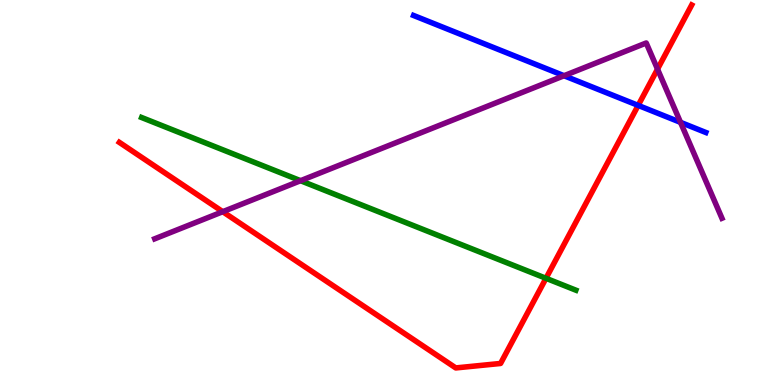[{'lines': ['blue', 'red'], 'intersections': [{'x': 8.23, 'y': 7.26}]}, {'lines': ['green', 'red'], 'intersections': [{'x': 7.04, 'y': 2.77}]}, {'lines': ['purple', 'red'], 'intersections': [{'x': 2.87, 'y': 4.5}, {'x': 8.48, 'y': 8.2}]}, {'lines': ['blue', 'green'], 'intersections': []}, {'lines': ['blue', 'purple'], 'intersections': [{'x': 7.28, 'y': 8.03}, {'x': 8.78, 'y': 6.82}]}, {'lines': ['green', 'purple'], 'intersections': [{'x': 3.88, 'y': 5.31}]}]